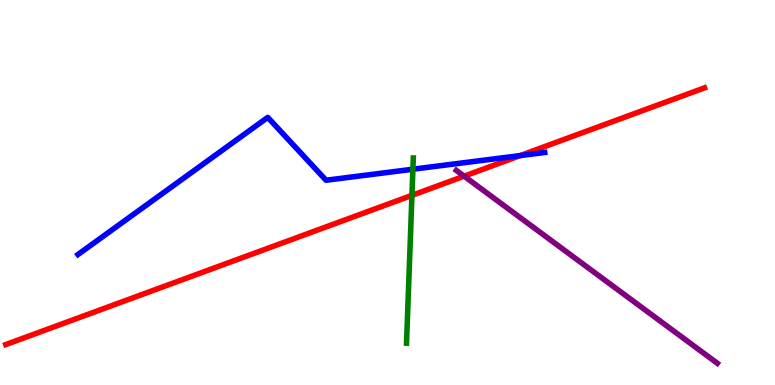[{'lines': ['blue', 'red'], 'intersections': [{'x': 6.71, 'y': 5.96}]}, {'lines': ['green', 'red'], 'intersections': [{'x': 5.32, 'y': 4.93}]}, {'lines': ['purple', 'red'], 'intersections': [{'x': 5.99, 'y': 5.42}]}, {'lines': ['blue', 'green'], 'intersections': [{'x': 5.33, 'y': 5.6}]}, {'lines': ['blue', 'purple'], 'intersections': []}, {'lines': ['green', 'purple'], 'intersections': []}]